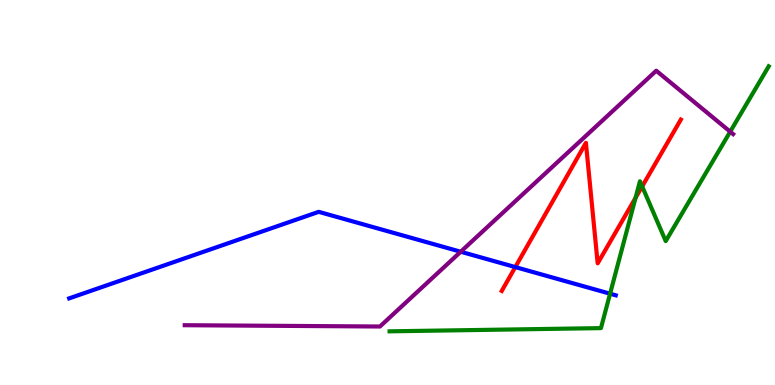[{'lines': ['blue', 'red'], 'intersections': [{'x': 6.65, 'y': 3.06}]}, {'lines': ['green', 'red'], 'intersections': [{'x': 8.2, 'y': 4.86}, {'x': 8.29, 'y': 5.16}]}, {'lines': ['purple', 'red'], 'intersections': []}, {'lines': ['blue', 'green'], 'intersections': [{'x': 7.87, 'y': 2.37}]}, {'lines': ['blue', 'purple'], 'intersections': [{'x': 5.94, 'y': 3.46}]}, {'lines': ['green', 'purple'], 'intersections': [{'x': 9.42, 'y': 6.58}]}]